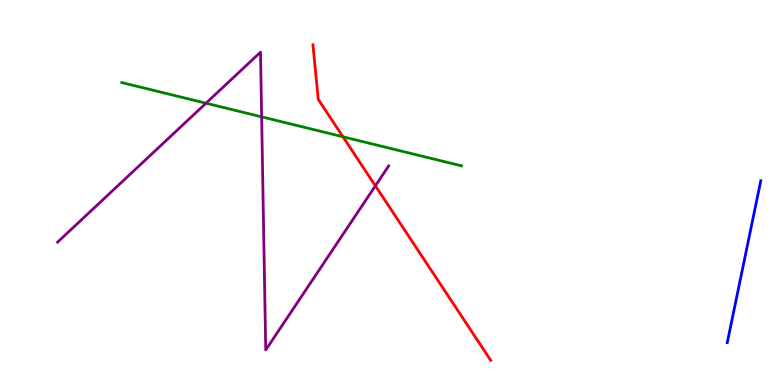[{'lines': ['blue', 'red'], 'intersections': []}, {'lines': ['green', 'red'], 'intersections': [{'x': 4.43, 'y': 6.45}]}, {'lines': ['purple', 'red'], 'intersections': [{'x': 4.84, 'y': 5.17}]}, {'lines': ['blue', 'green'], 'intersections': []}, {'lines': ['blue', 'purple'], 'intersections': []}, {'lines': ['green', 'purple'], 'intersections': [{'x': 2.66, 'y': 7.32}, {'x': 3.38, 'y': 6.97}]}]